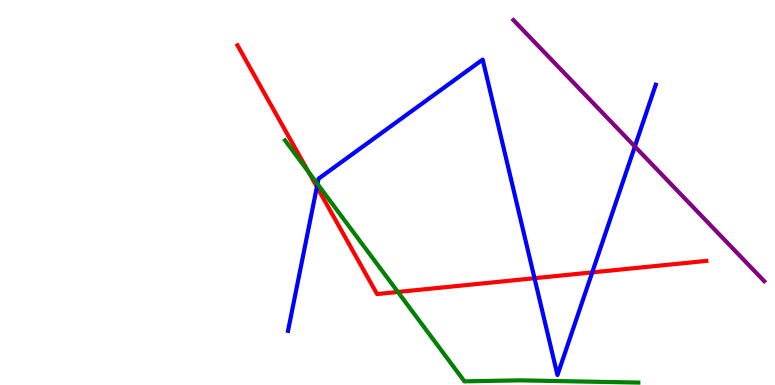[{'lines': ['blue', 'red'], 'intersections': [{'x': 4.09, 'y': 5.15}, {'x': 6.9, 'y': 2.77}, {'x': 7.64, 'y': 2.92}]}, {'lines': ['green', 'red'], 'intersections': [{'x': 3.98, 'y': 5.53}, {'x': 5.13, 'y': 2.42}]}, {'lines': ['purple', 'red'], 'intersections': []}, {'lines': ['blue', 'green'], 'intersections': [{'x': 4.1, 'y': 5.22}]}, {'lines': ['blue', 'purple'], 'intersections': [{'x': 8.19, 'y': 6.2}]}, {'lines': ['green', 'purple'], 'intersections': []}]